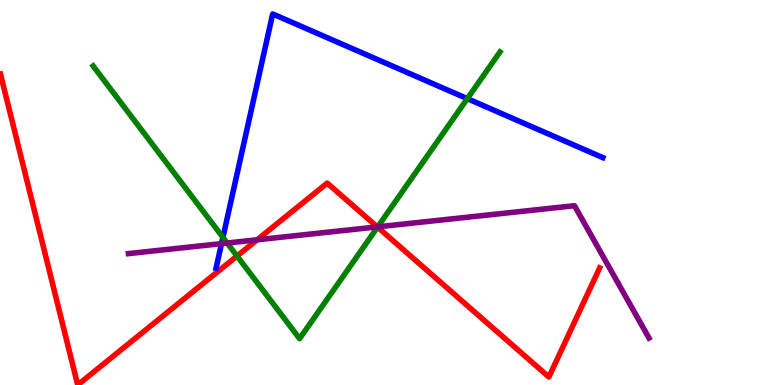[{'lines': ['blue', 'red'], 'intersections': []}, {'lines': ['green', 'red'], 'intersections': [{'x': 3.06, 'y': 3.35}, {'x': 4.87, 'y': 4.1}]}, {'lines': ['purple', 'red'], 'intersections': [{'x': 3.32, 'y': 3.77}, {'x': 4.87, 'y': 4.11}]}, {'lines': ['blue', 'green'], 'intersections': [{'x': 2.88, 'y': 3.83}, {'x': 6.03, 'y': 7.44}]}, {'lines': ['blue', 'purple'], 'intersections': [{'x': 2.86, 'y': 3.67}]}, {'lines': ['green', 'purple'], 'intersections': [{'x': 2.93, 'y': 3.69}, {'x': 4.87, 'y': 4.11}]}]